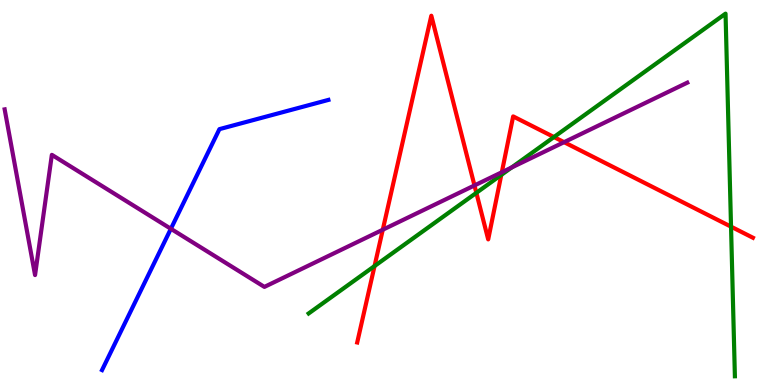[{'lines': ['blue', 'red'], 'intersections': []}, {'lines': ['green', 'red'], 'intersections': [{'x': 4.83, 'y': 3.09}, {'x': 6.15, 'y': 4.99}, {'x': 6.47, 'y': 5.46}, {'x': 7.15, 'y': 6.44}, {'x': 9.43, 'y': 4.11}]}, {'lines': ['purple', 'red'], 'intersections': [{'x': 4.94, 'y': 4.03}, {'x': 6.12, 'y': 5.18}, {'x': 6.48, 'y': 5.53}, {'x': 7.28, 'y': 6.31}]}, {'lines': ['blue', 'green'], 'intersections': []}, {'lines': ['blue', 'purple'], 'intersections': [{'x': 2.2, 'y': 4.06}]}, {'lines': ['green', 'purple'], 'intersections': [{'x': 6.6, 'y': 5.65}]}]